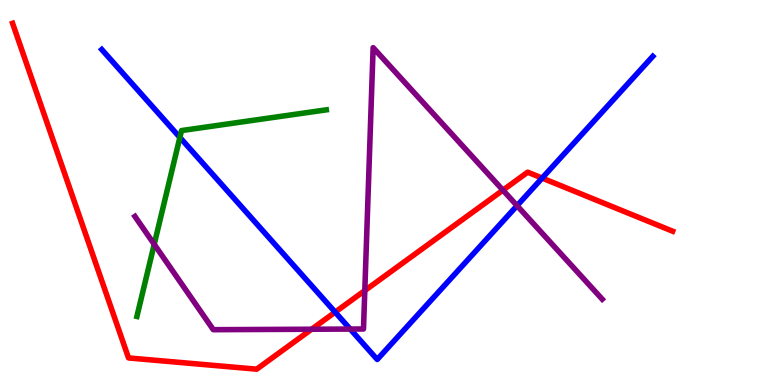[{'lines': ['blue', 'red'], 'intersections': [{'x': 4.32, 'y': 1.89}, {'x': 7.0, 'y': 5.37}]}, {'lines': ['green', 'red'], 'intersections': []}, {'lines': ['purple', 'red'], 'intersections': [{'x': 4.02, 'y': 1.45}, {'x': 4.71, 'y': 2.45}, {'x': 6.49, 'y': 5.06}]}, {'lines': ['blue', 'green'], 'intersections': [{'x': 2.32, 'y': 6.43}]}, {'lines': ['blue', 'purple'], 'intersections': [{'x': 4.52, 'y': 1.45}, {'x': 6.67, 'y': 4.66}]}, {'lines': ['green', 'purple'], 'intersections': [{'x': 1.99, 'y': 3.65}]}]